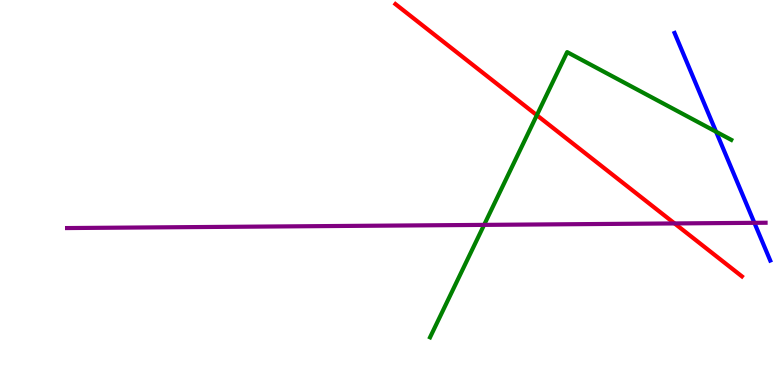[{'lines': ['blue', 'red'], 'intersections': []}, {'lines': ['green', 'red'], 'intersections': [{'x': 6.93, 'y': 7.01}]}, {'lines': ['purple', 'red'], 'intersections': [{'x': 8.7, 'y': 4.2}]}, {'lines': ['blue', 'green'], 'intersections': [{'x': 9.24, 'y': 6.58}]}, {'lines': ['blue', 'purple'], 'intersections': [{'x': 9.73, 'y': 4.21}]}, {'lines': ['green', 'purple'], 'intersections': [{'x': 6.25, 'y': 4.16}]}]